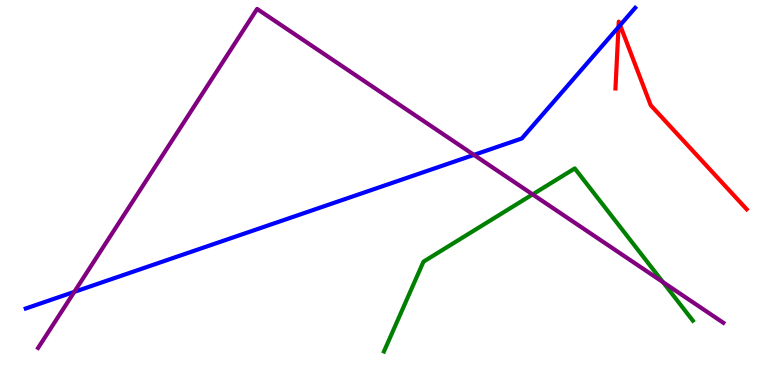[{'lines': ['blue', 'red'], 'intersections': [{'x': 7.98, 'y': 9.3}, {'x': 8.0, 'y': 9.35}]}, {'lines': ['green', 'red'], 'intersections': []}, {'lines': ['purple', 'red'], 'intersections': []}, {'lines': ['blue', 'green'], 'intersections': []}, {'lines': ['blue', 'purple'], 'intersections': [{'x': 0.959, 'y': 2.42}, {'x': 6.12, 'y': 5.98}]}, {'lines': ['green', 'purple'], 'intersections': [{'x': 6.87, 'y': 4.95}, {'x': 8.55, 'y': 2.67}]}]